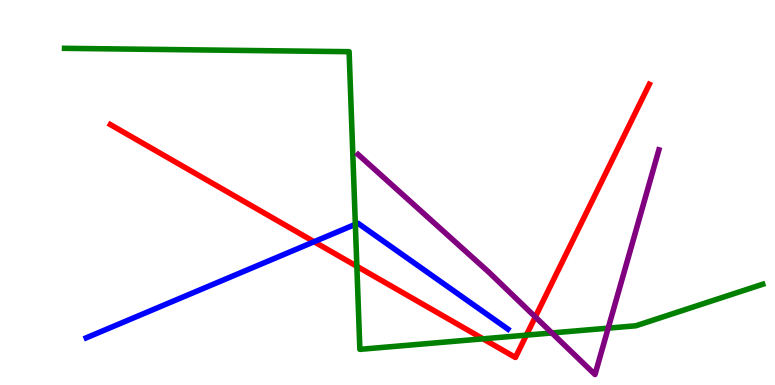[{'lines': ['blue', 'red'], 'intersections': [{'x': 4.05, 'y': 3.72}]}, {'lines': ['green', 'red'], 'intersections': [{'x': 4.6, 'y': 3.08}, {'x': 6.23, 'y': 1.2}, {'x': 6.79, 'y': 1.3}]}, {'lines': ['purple', 'red'], 'intersections': [{'x': 6.91, 'y': 1.77}]}, {'lines': ['blue', 'green'], 'intersections': [{'x': 4.59, 'y': 4.17}]}, {'lines': ['blue', 'purple'], 'intersections': []}, {'lines': ['green', 'purple'], 'intersections': [{'x': 7.12, 'y': 1.35}, {'x': 7.85, 'y': 1.48}]}]